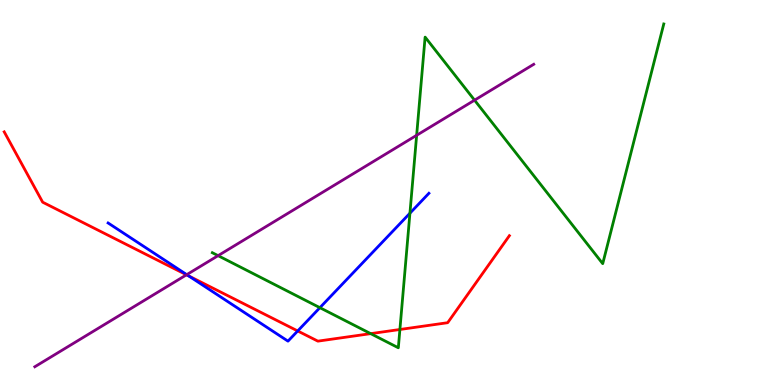[{'lines': ['blue', 'red'], 'intersections': [{'x': 2.44, 'y': 2.83}, {'x': 3.84, 'y': 1.4}]}, {'lines': ['green', 'red'], 'intersections': [{'x': 4.78, 'y': 1.33}, {'x': 5.16, 'y': 1.44}]}, {'lines': ['purple', 'red'], 'intersections': [{'x': 2.41, 'y': 2.86}]}, {'lines': ['blue', 'green'], 'intersections': [{'x': 4.13, 'y': 2.01}, {'x': 5.29, 'y': 4.46}]}, {'lines': ['blue', 'purple'], 'intersections': [{'x': 2.41, 'y': 2.87}]}, {'lines': ['green', 'purple'], 'intersections': [{'x': 2.81, 'y': 3.36}, {'x': 5.38, 'y': 6.49}, {'x': 6.12, 'y': 7.4}]}]